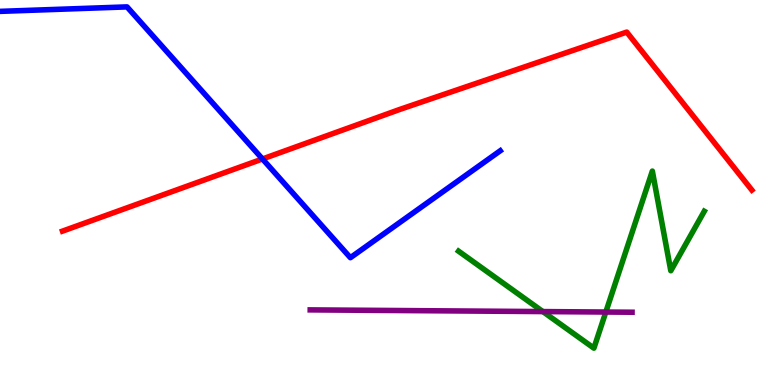[{'lines': ['blue', 'red'], 'intersections': [{'x': 3.39, 'y': 5.87}]}, {'lines': ['green', 'red'], 'intersections': []}, {'lines': ['purple', 'red'], 'intersections': []}, {'lines': ['blue', 'green'], 'intersections': []}, {'lines': ['blue', 'purple'], 'intersections': []}, {'lines': ['green', 'purple'], 'intersections': [{'x': 7.0, 'y': 1.91}, {'x': 7.82, 'y': 1.9}]}]